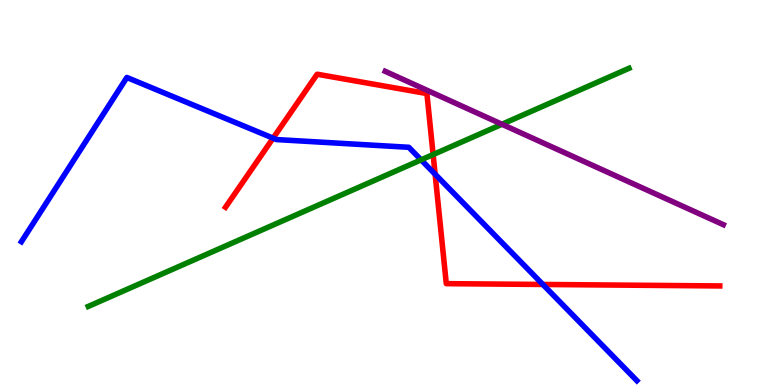[{'lines': ['blue', 'red'], 'intersections': [{'x': 3.52, 'y': 6.41}, {'x': 5.61, 'y': 5.47}, {'x': 7.0, 'y': 2.61}]}, {'lines': ['green', 'red'], 'intersections': [{'x': 5.59, 'y': 5.99}]}, {'lines': ['purple', 'red'], 'intersections': []}, {'lines': ['blue', 'green'], 'intersections': [{'x': 5.43, 'y': 5.85}]}, {'lines': ['blue', 'purple'], 'intersections': []}, {'lines': ['green', 'purple'], 'intersections': [{'x': 6.48, 'y': 6.77}]}]